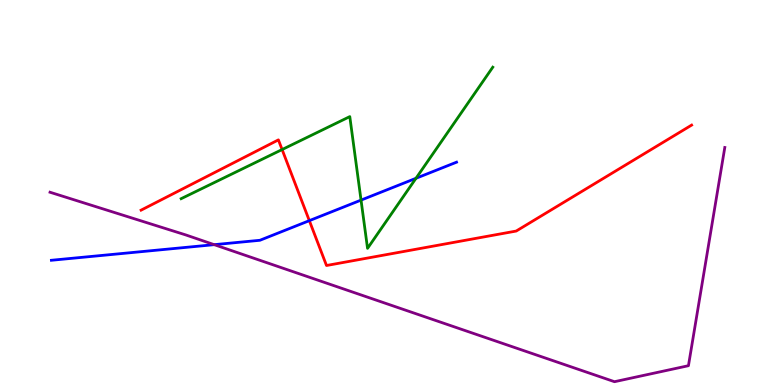[{'lines': ['blue', 'red'], 'intersections': [{'x': 3.99, 'y': 4.27}]}, {'lines': ['green', 'red'], 'intersections': [{'x': 3.64, 'y': 6.12}]}, {'lines': ['purple', 'red'], 'intersections': []}, {'lines': ['blue', 'green'], 'intersections': [{'x': 4.66, 'y': 4.8}, {'x': 5.37, 'y': 5.37}]}, {'lines': ['blue', 'purple'], 'intersections': [{'x': 2.76, 'y': 3.65}]}, {'lines': ['green', 'purple'], 'intersections': []}]